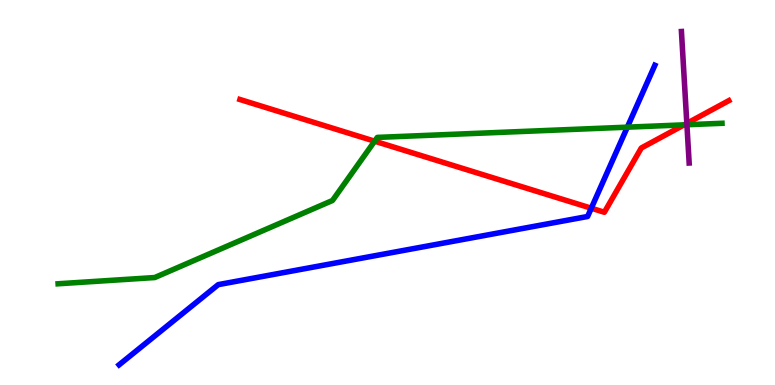[{'lines': ['blue', 'red'], 'intersections': [{'x': 7.63, 'y': 4.59}]}, {'lines': ['green', 'red'], 'intersections': [{'x': 4.83, 'y': 6.33}, {'x': 8.83, 'y': 6.76}]}, {'lines': ['purple', 'red'], 'intersections': [{'x': 8.86, 'y': 6.8}]}, {'lines': ['blue', 'green'], 'intersections': [{'x': 8.09, 'y': 6.7}]}, {'lines': ['blue', 'purple'], 'intersections': []}, {'lines': ['green', 'purple'], 'intersections': [{'x': 8.86, 'y': 6.76}]}]